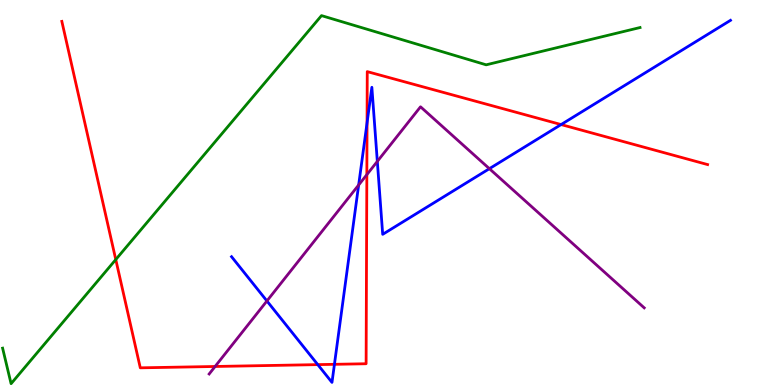[{'lines': ['blue', 'red'], 'intersections': [{'x': 4.1, 'y': 0.529}, {'x': 4.32, 'y': 0.537}, {'x': 4.74, 'y': 6.81}, {'x': 7.24, 'y': 6.76}]}, {'lines': ['green', 'red'], 'intersections': [{'x': 1.49, 'y': 3.26}]}, {'lines': ['purple', 'red'], 'intersections': [{'x': 2.78, 'y': 0.481}, {'x': 4.73, 'y': 5.46}]}, {'lines': ['blue', 'green'], 'intersections': []}, {'lines': ['blue', 'purple'], 'intersections': [{'x': 3.44, 'y': 2.18}, {'x': 4.63, 'y': 5.19}, {'x': 4.87, 'y': 5.81}, {'x': 6.31, 'y': 5.62}]}, {'lines': ['green', 'purple'], 'intersections': []}]